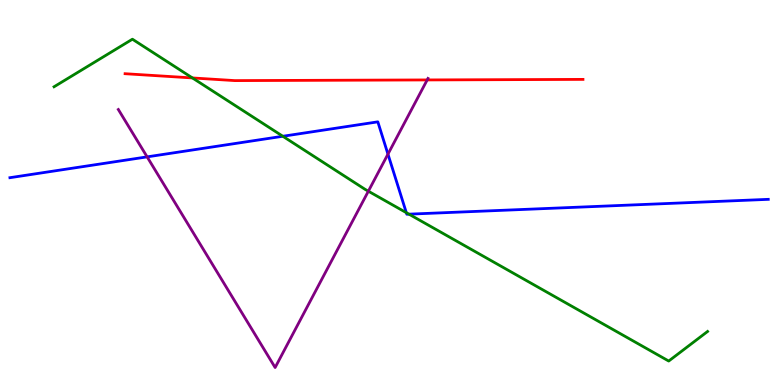[{'lines': ['blue', 'red'], 'intersections': []}, {'lines': ['green', 'red'], 'intersections': [{'x': 2.48, 'y': 7.98}]}, {'lines': ['purple', 'red'], 'intersections': [{'x': 5.51, 'y': 7.92}]}, {'lines': ['blue', 'green'], 'intersections': [{'x': 3.65, 'y': 6.46}, {'x': 5.24, 'y': 4.48}, {'x': 5.28, 'y': 4.44}]}, {'lines': ['blue', 'purple'], 'intersections': [{'x': 1.9, 'y': 5.93}, {'x': 5.01, 'y': 6.0}]}, {'lines': ['green', 'purple'], 'intersections': [{'x': 4.75, 'y': 5.03}]}]